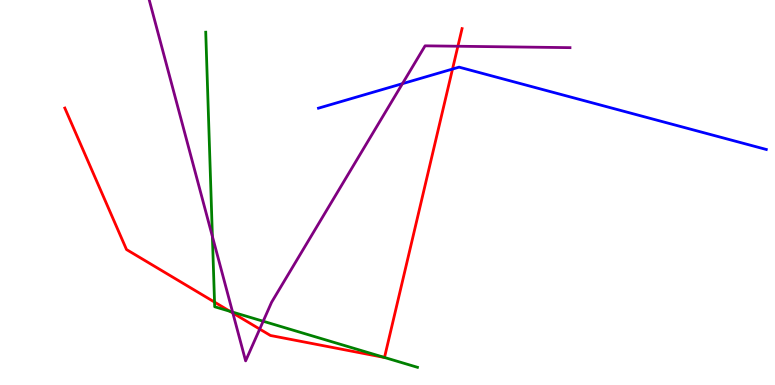[{'lines': ['blue', 'red'], 'intersections': [{'x': 5.84, 'y': 8.21}]}, {'lines': ['green', 'red'], 'intersections': [{'x': 2.77, 'y': 2.15}, {'x': 2.97, 'y': 1.91}, {'x': 4.96, 'y': 0.715}]}, {'lines': ['purple', 'red'], 'intersections': [{'x': 3.0, 'y': 1.87}, {'x': 3.35, 'y': 1.45}, {'x': 5.91, 'y': 8.8}]}, {'lines': ['blue', 'green'], 'intersections': []}, {'lines': ['blue', 'purple'], 'intersections': [{'x': 5.19, 'y': 7.83}]}, {'lines': ['green', 'purple'], 'intersections': [{'x': 2.74, 'y': 3.86}, {'x': 3.0, 'y': 1.89}, {'x': 3.4, 'y': 1.66}]}]